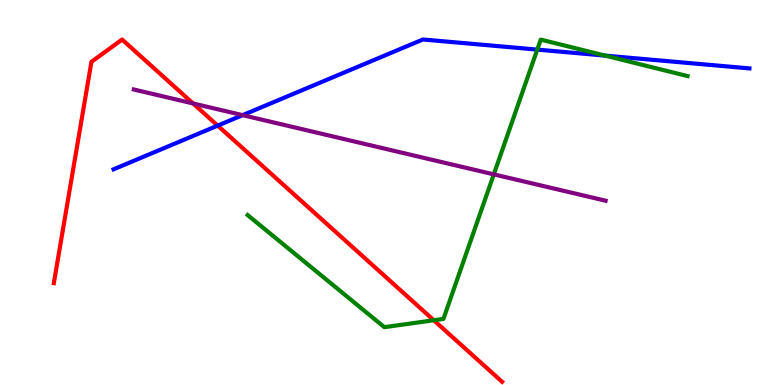[{'lines': ['blue', 'red'], 'intersections': [{'x': 2.81, 'y': 6.74}]}, {'lines': ['green', 'red'], 'intersections': [{'x': 5.6, 'y': 1.68}]}, {'lines': ['purple', 'red'], 'intersections': [{'x': 2.49, 'y': 7.31}]}, {'lines': ['blue', 'green'], 'intersections': [{'x': 6.93, 'y': 8.71}, {'x': 7.81, 'y': 8.56}]}, {'lines': ['blue', 'purple'], 'intersections': [{'x': 3.13, 'y': 7.01}]}, {'lines': ['green', 'purple'], 'intersections': [{'x': 6.37, 'y': 5.47}]}]